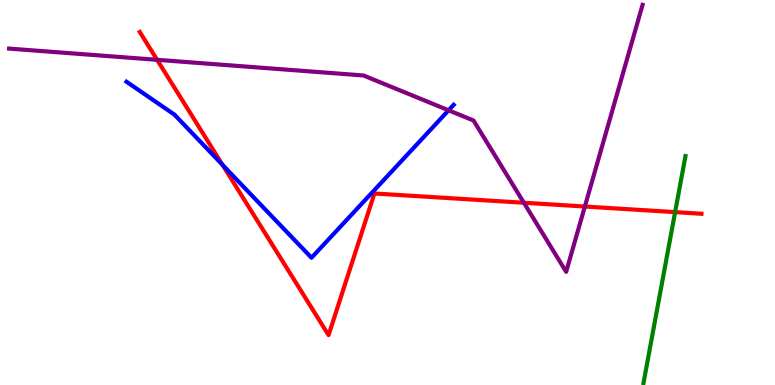[{'lines': ['blue', 'red'], 'intersections': [{'x': 2.87, 'y': 5.72}]}, {'lines': ['green', 'red'], 'intersections': [{'x': 8.71, 'y': 4.49}]}, {'lines': ['purple', 'red'], 'intersections': [{'x': 2.03, 'y': 8.45}, {'x': 6.76, 'y': 4.73}, {'x': 7.55, 'y': 4.64}]}, {'lines': ['blue', 'green'], 'intersections': []}, {'lines': ['blue', 'purple'], 'intersections': [{'x': 5.79, 'y': 7.14}]}, {'lines': ['green', 'purple'], 'intersections': []}]